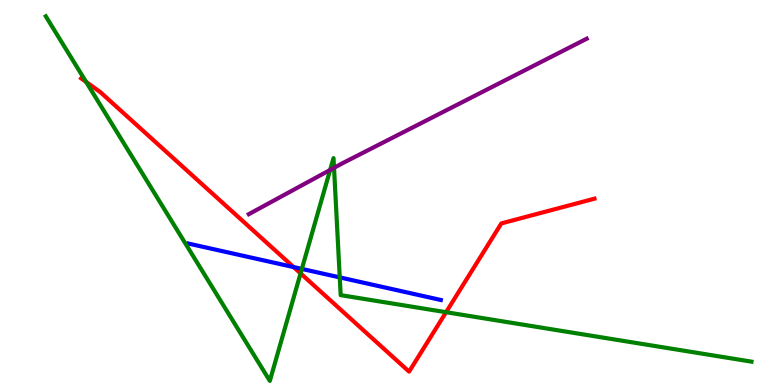[{'lines': ['blue', 'red'], 'intersections': [{'x': 3.79, 'y': 3.06}]}, {'lines': ['green', 'red'], 'intersections': [{'x': 1.11, 'y': 7.87}, {'x': 3.88, 'y': 2.9}, {'x': 5.76, 'y': 1.89}]}, {'lines': ['purple', 'red'], 'intersections': []}, {'lines': ['blue', 'green'], 'intersections': [{'x': 3.89, 'y': 3.01}, {'x': 4.38, 'y': 2.79}]}, {'lines': ['blue', 'purple'], 'intersections': []}, {'lines': ['green', 'purple'], 'intersections': [{'x': 4.26, 'y': 5.59}, {'x': 4.31, 'y': 5.64}]}]